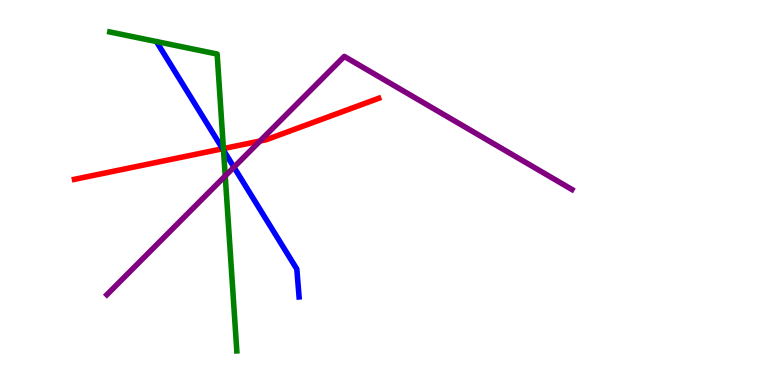[{'lines': ['blue', 'red'], 'intersections': [{'x': 2.87, 'y': 6.14}]}, {'lines': ['green', 'red'], 'intersections': [{'x': 2.88, 'y': 6.14}]}, {'lines': ['purple', 'red'], 'intersections': [{'x': 3.36, 'y': 6.34}]}, {'lines': ['blue', 'green'], 'intersections': [{'x': 2.88, 'y': 6.1}]}, {'lines': ['blue', 'purple'], 'intersections': [{'x': 3.02, 'y': 5.66}]}, {'lines': ['green', 'purple'], 'intersections': [{'x': 2.91, 'y': 5.43}]}]